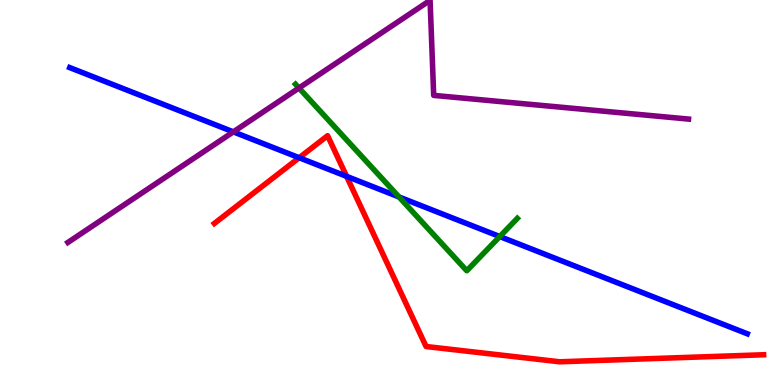[{'lines': ['blue', 'red'], 'intersections': [{'x': 3.86, 'y': 5.9}, {'x': 4.47, 'y': 5.42}]}, {'lines': ['green', 'red'], 'intersections': []}, {'lines': ['purple', 'red'], 'intersections': []}, {'lines': ['blue', 'green'], 'intersections': [{'x': 5.15, 'y': 4.88}, {'x': 6.45, 'y': 3.86}]}, {'lines': ['blue', 'purple'], 'intersections': [{'x': 3.01, 'y': 6.57}]}, {'lines': ['green', 'purple'], 'intersections': [{'x': 3.86, 'y': 7.71}]}]